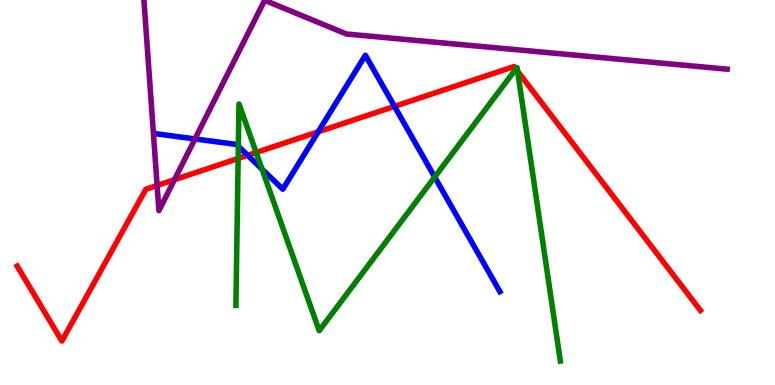[{'lines': ['blue', 'red'], 'intersections': [{'x': 3.2, 'y': 5.97}, {'x': 4.11, 'y': 6.58}, {'x': 5.09, 'y': 7.24}]}, {'lines': ['green', 'red'], 'intersections': [{'x': 3.07, 'y': 5.88}, {'x': 3.31, 'y': 6.04}, {'x': 6.66, 'y': 8.21}, {'x': 6.68, 'y': 8.15}]}, {'lines': ['purple', 'red'], 'intersections': [{'x': 2.03, 'y': 5.18}, {'x': 2.25, 'y': 5.33}]}, {'lines': ['blue', 'green'], 'intersections': [{'x': 3.08, 'y': 6.2}, {'x': 3.38, 'y': 5.61}, {'x': 5.61, 'y': 5.4}]}, {'lines': ['blue', 'purple'], 'intersections': [{'x': 2.52, 'y': 6.39}]}, {'lines': ['green', 'purple'], 'intersections': []}]